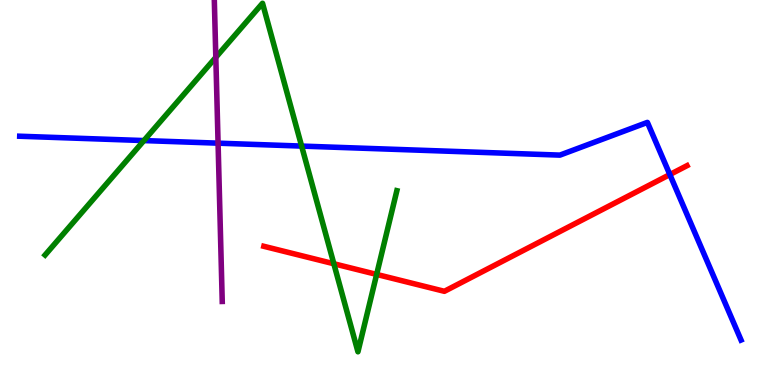[{'lines': ['blue', 'red'], 'intersections': [{'x': 8.64, 'y': 5.47}]}, {'lines': ['green', 'red'], 'intersections': [{'x': 4.31, 'y': 3.15}, {'x': 4.86, 'y': 2.87}]}, {'lines': ['purple', 'red'], 'intersections': []}, {'lines': ['blue', 'green'], 'intersections': [{'x': 1.86, 'y': 6.35}, {'x': 3.89, 'y': 6.21}]}, {'lines': ['blue', 'purple'], 'intersections': [{'x': 2.81, 'y': 6.28}]}, {'lines': ['green', 'purple'], 'intersections': [{'x': 2.78, 'y': 8.51}]}]